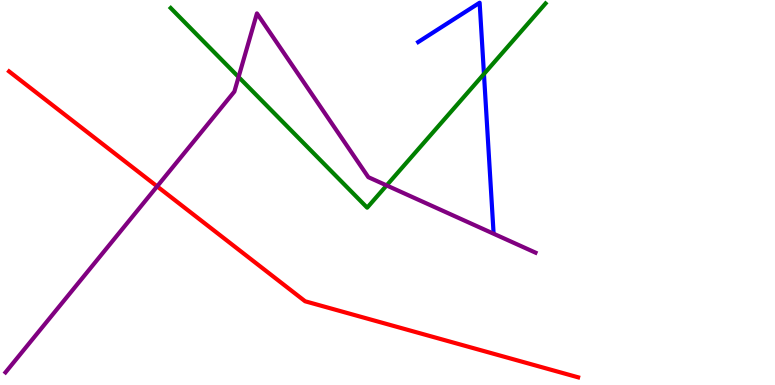[{'lines': ['blue', 'red'], 'intersections': []}, {'lines': ['green', 'red'], 'intersections': []}, {'lines': ['purple', 'red'], 'intersections': [{'x': 2.03, 'y': 5.16}]}, {'lines': ['blue', 'green'], 'intersections': [{'x': 6.24, 'y': 8.08}]}, {'lines': ['blue', 'purple'], 'intersections': []}, {'lines': ['green', 'purple'], 'intersections': [{'x': 3.08, 'y': 8.0}, {'x': 4.99, 'y': 5.18}]}]